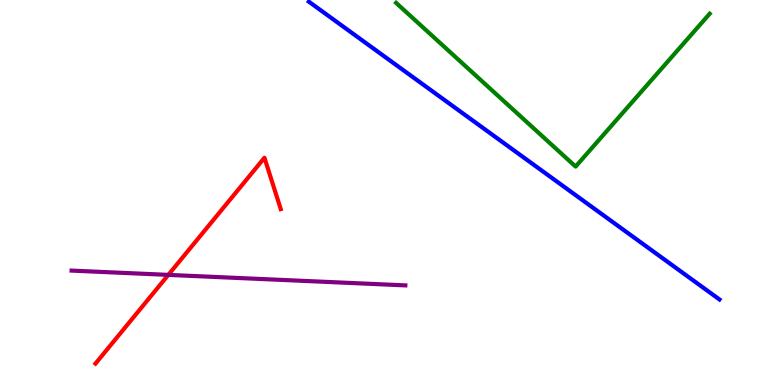[{'lines': ['blue', 'red'], 'intersections': []}, {'lines': ['green', 'red'], 'intersections': []}, {'lines': ['purple', 'red'], 'intersections': [{'x': 2.17, 'y': 2.86}]}, {'lines': ['blue', 'green'], 'intersections': []}, {'lines': ['blue', 'purple'], 'intersections': []}, {'lines': ['green', 'purple'], 'intersections': []}]